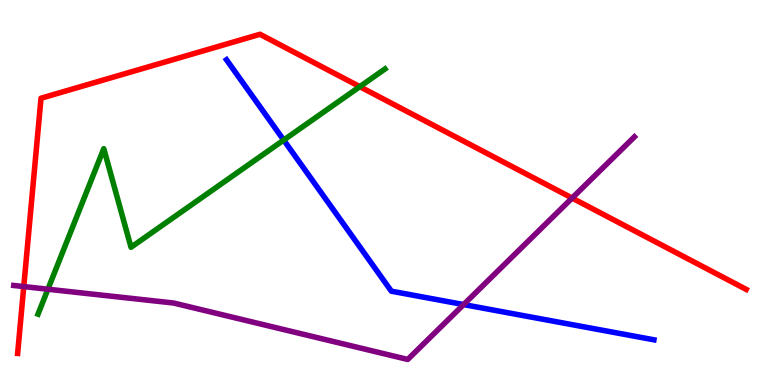[{'lines': ['blue', 'red'], 'intersections': []}, {'lines': ['green', 'red'], 'intersections': [{'x': 4.64, 'y': 7.75}]}, {'lines': ['purple', 'red'], 'intersections': [{'x': 0.307, 'y': 2.56}, {'x': 7.38, 'y': 4.86}]}, {'lines': ['blue', 'green'], 'intersections': [{'x': 3.66, 'y': 6.36}]}, {'lines': ['blue', 'purple'], 'intersections': [{'x': 5.98, 'y': 2.09}]}, {'lines': ['green', 'purple'], 'intersections': [{'x': 0.618, 'y': 2.49}]}]